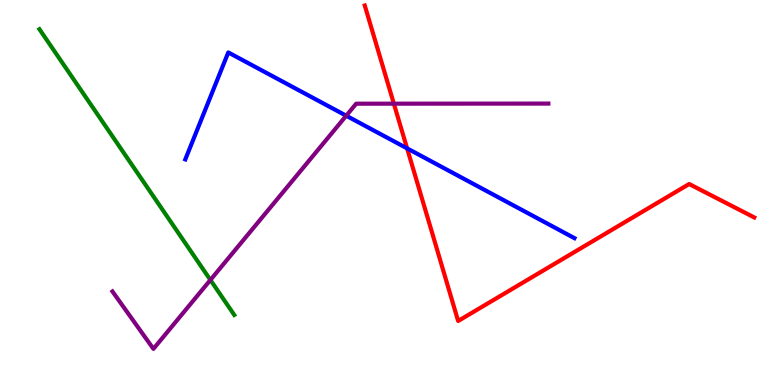[{'lines': ['blue', 'red'], 'intersections': [{'x': 5.25, 'y': 6.15}]}, {'lines': ['green', 'red'], 'intersections': []}, {'lines': ['purple', 'red'], 'intersections': [{'x': 5.08, 'y': 7.31}]}, {'lines': ['blue', 'green'], 'intersections': []}, {'lines': ['blue', 'purple'], 'intersections': [{'x': 4.47, 'y': 6.99}]}, {'lines': ['green', 'purple'], 'intersections': [{'x': 2.71, 'y': 2.73}]}]